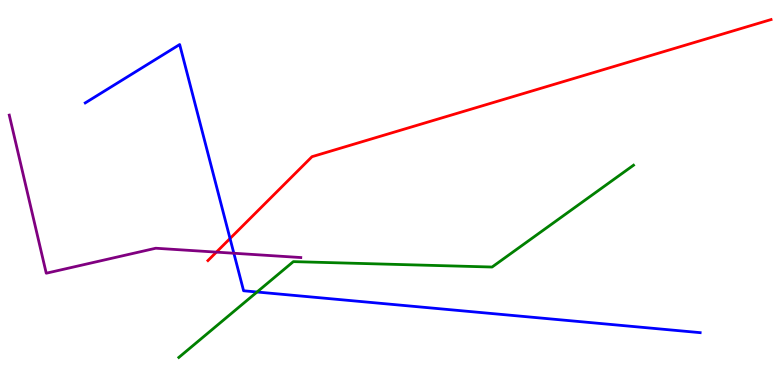[{'lines': ['blue', 'red'], 'intersections': [{'x': 2.97, 'y': 3.8}]}, {'lines': ['green', 'red'], 'intersections': []}, {'lines': ['purple', 'red'], 'intersections': [{'x': 2.79, 'y': 3.45}]}, {'lines': ['blue', 'green'], 'intersections': [{'x': 3.32, 'y': 2.42}]}, {'lines': ['blue', 'purple'], 'intersections': [{'x': 3.02, 'y': 3.42}]}, {'lines': ['green', 'purple'], 'intersections': []}]